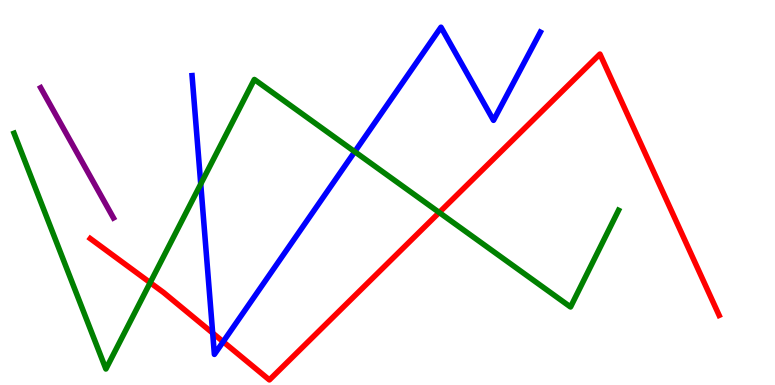[{'lines': ['blue', 'red'], 'intersections': [{'x': 2.74, 'y': 1.35}, {'x': 2.88, 'y': 1.12}]}, {'lines': ['green', 'red'], 'intersections': [{'x': 1.94, 'y': 2.66}, {'x': 5.67, 'y': 4.48}]}, {'lines': ['purple', 'red'], 'intersections': []}, {'lines': ['blue', 'green'], 'intersections': [{'x': 2.59, 'y': 5.22}, {'x': 4.58, 'y': 6.06}]}, {'lines': ['blue', 'purple'], 'intersections': []}, {'lines': ['green', 'purple'], 'intersections': []}]